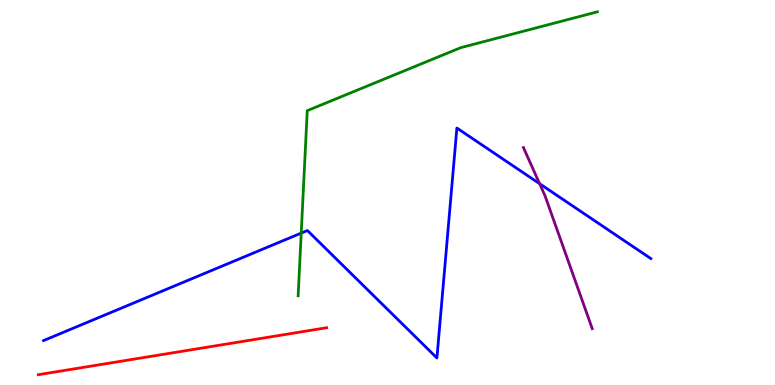[{'lines': ['blue', 'red'], 'intersections': []}, {'lines': ['green', 'red'], 'intersections': []}, {'lines': ['purple', 'red'], 'intersections': []}, {'lines': ['blue', 'green'], 'intersections': [{'x': 3.89, 'y': 3.95}]}, {'lines': ['blue', 'purple'], 'intersections': [{'x': 6.96, 'y': 5.23}]}, {'lines': ['green', 'purple'], 'intersections': []}]